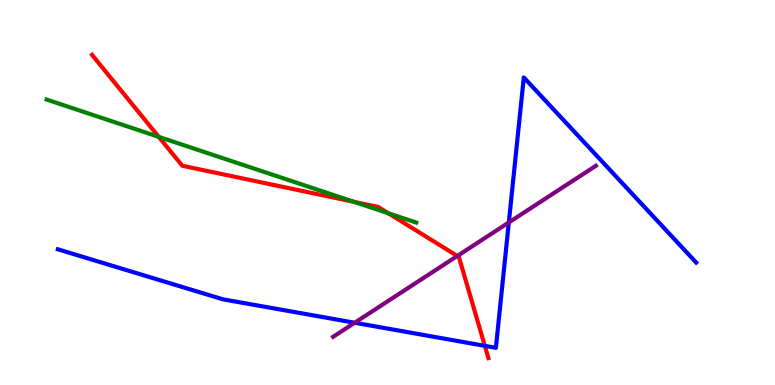[{'lines': ['blue', 'red'], 'intersections': [{'x': 6.26, 'y': 1.02}]}, {'lines': ['green', 'red'], 'intersections': [{'x': 2.05, 'y': 6.45}, {'x': 4.57, 'y': 4.76}, {'x': 5.01, 'y': 4.46}]}, {'lines': ['purple', 'red'], 'intersections': [{'x': 5.9, 'y': 3.35}]}, {'lines': ['blue', 'green'], 'intersections': []}, {'lines': ['blue', 'purple'], 'intersections': [{'x': 4.58, 'y': 1.62}, {'x': 6.57, 'y': 4.22}]}, {'lines': ['green', 'purple'], 'intersections': []}]